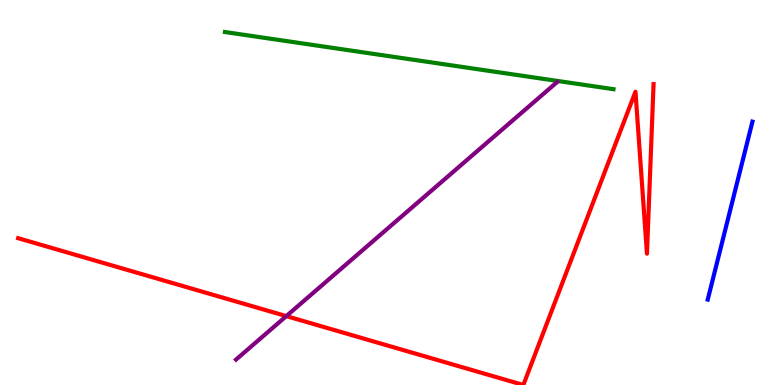[{'lines': ['blue', 'red'], 'intersections': []}, {'lines': ['green', 'red'], 'intersections': []}, {'lines': ['purple', 'red'], 'intersections': [{'x': 3.69, 'y': 1.79}]}, {'lines': ['blue', 'green'], 'intersections': []}, {'lines': ['blue', 'purple'], 'intersections': []}, {'lines': ['green', 'purple'], 'intersections': []}]